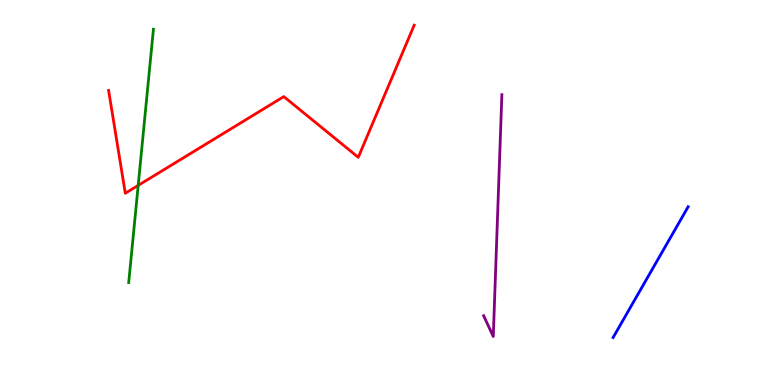[{'lines': ['blue', 'red'], 'intersections': []}, {'lines': ['green', 'red'], 'intersections': [{'x': 1.78, 'y': 5.18}]}, {'lines': ['purple', 'red'], 'intersections': []}, {'lines': ['blue', 'green'], 'intersections': []}, {'lines': ['blue', 'purple'], 'intersections': []}, {'lines': ['green', 'purple'], 'intersections': []}]